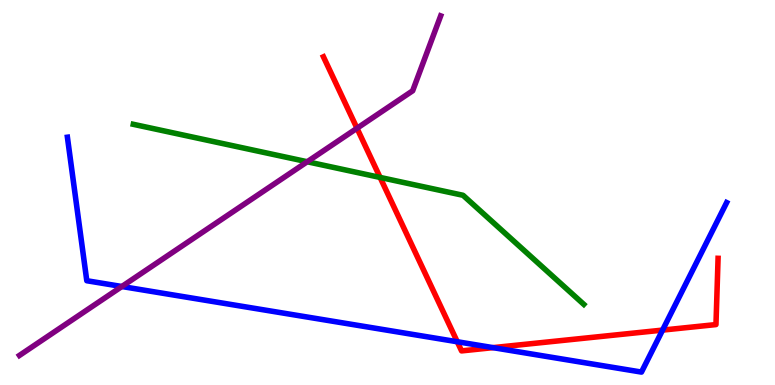[{'lines': ['blue', 'red'], 'intersections': [{'x': 5.9, 'y': 1.12}, {'x': 6.36, 'y': 0.971}, {'x': 8.55, 'y': 1.43}]}, {'lines': ['green', 'red'], 'intersections': [{'x': 4.9, 'y': 5.39}]}, {'lines': ['purple', 'red'], 'intersections': [{'x': 4.61, 'y': 6.67}]}, {'lines': ['blue', 'green'], 'intersections': []}, {'lines': ['blue', 'purple'], 'intersections': [{'x': 1.57, 'y': 2.56}]}, {'lines': ['green', 'purple'], 'intersections': [{'x': 3.96, 'y': 5.8}]}]